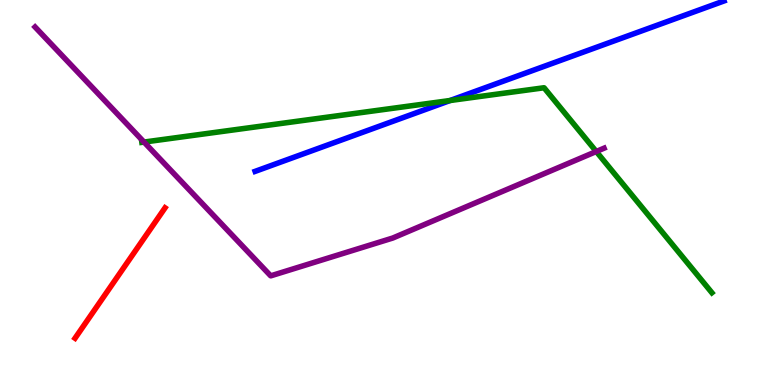[{'lines': ['blue', 'red'], 'intersections': []}, {'lines': ['green', 'red'], 'intersections': []}, {'lines': ['purple', 'red'], 'intersections': []}, {'lines': ['blue', 'green'], 'intersections': [{'x': 5.81, 'y': 7.39}]}, {'lines': ['blue', 'purple'], 'intersections': []}, {'lines': ['green', 'purple'], 'intersections': [{'x': 1.86, 'y': 6.31}, {'x': 7.69, 'y': 6.06}]}]